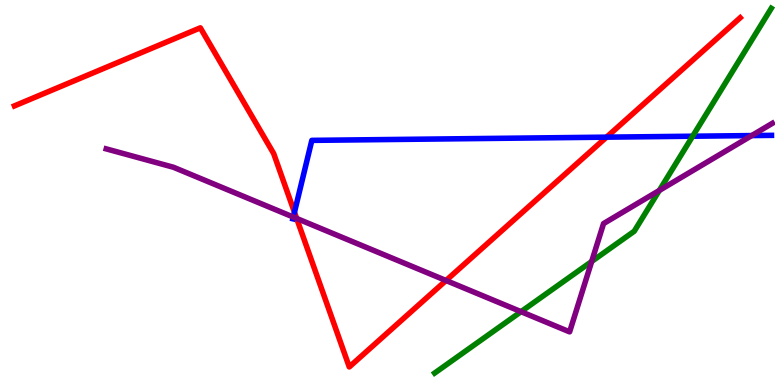[{'lines': ['blue', 'red'], 'intersections': [{'x': 3.8, 'y': 4.49}, {'x': 7.83, 'y': 6.44}]}, {'lines': ['green', 'red'], 'intersections': []}, {'lines': ['purple', 'red'], 'intersections': [{'x': 3.83, 'y': 4.33}, {'x': 5.76, 'y': 2.71}]}, {'lines': ['blue', 'green'], 'intersections': [{'x': 8.94, 'y': 6.46}]}, {'lines': ['blue', 'purple'], 'intersections': [{'x': 3.78, 'y': 4.36}, {'x': 9.7, 'y': 6.48}]}, {'lines': ['green', 'purple'], 'intersections': [{'x': 6.72, 'y': 1.9}, {'x': 7.63, 'y': 3.21}, {'x': 8.51, 'y': 5.05}]}]